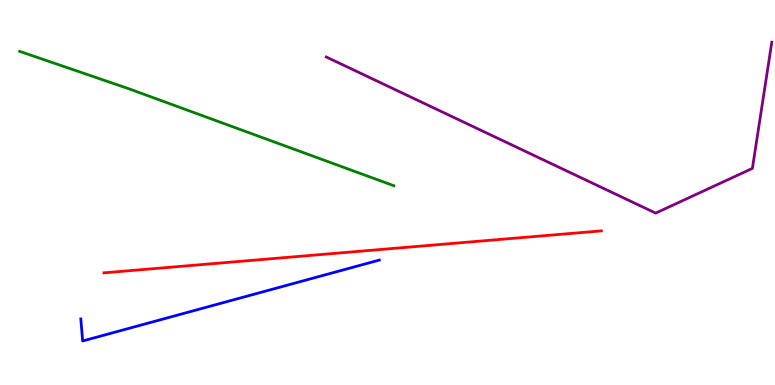[{'lines': ['blue', 'red'], 'intersections': []}, {'lines': ['green', 'red'], 'intersections': []}, {'lines': ['purple', 'red'], 'intersections': []}, {'lines': ['blue', 'green'], 'intersections': []}, {'lines': ['blue', 'purple'], 'intersections': []}, {'lines': ['green', 'purple'], 'intersections': []}]